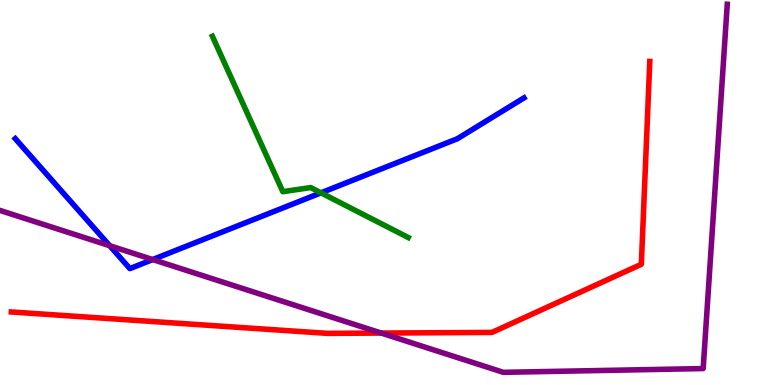[{'lines': ['blue', 'red'], 'intersections': []}, {'lines': ['green', 'red'], 'intersections': []}, {'lines': ['purple', 'red'], 'intersections': [{'x': 4.92, 'y': 1.35}]}, {'lines': ['blue', 'green'], 'intersections': [{'x': 4.14, 'y': 4.99}]}, {'lines': ['blue', 'purple'], 'intersections': [{'x': 1.42, 'y': 3.62}, {'x': 1.97, 'y': 3.26}]}, {'lines': ['green', 'purple'], 'intersections': []}]